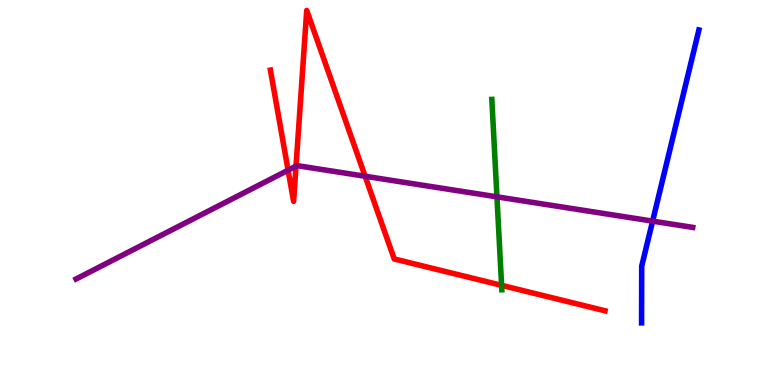[{'lines': ['blue', 'red'], 'intersections': []}, {'lines': ['green', 'red'], 'intersections': [{'x': 6.47, 'y': 2.59}]}, {'lines': ['purple', 'red'], 'intersections': [{'x': 3.72, 'y': 5.58}, {'x': 3.82, 'y': 5.69}, {'x': 4.71, 'y': 5.42}]}, {'lines': ['blue', 'green'], 'intersections': []}, {'lines': ['blue', 'purple'], 'intersections': [{'x': 8.42, 'y': 4.26}]}, {'lines': ['green', 'purple'], 'intersections': [{'x': 6.41, 'y': 4.89}]}]